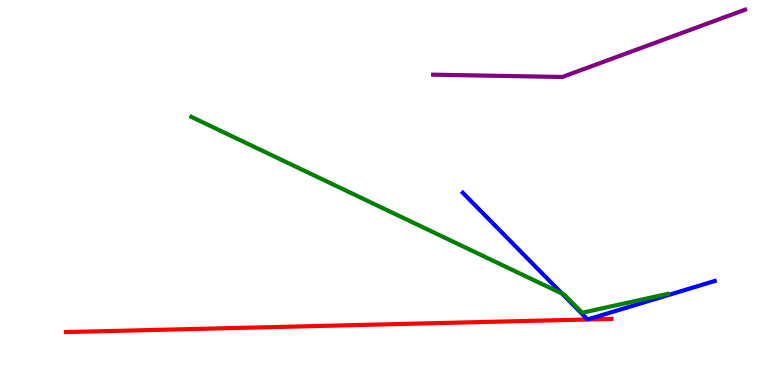[{'lines': ['blue', 'red'], 'intersections': []}, {'lines': ['green', 'red'], 'intersections': []}, {'lines': ['purple', 'red'], 'intersections': []}, {'lines': ['blue', 'green'], 'intersections': [{'x': 7.25, 'y': 2.37}]}, {'lines': ['blue', 'purple'], 'intersections': []}, {'lines': ['green', 'purple'], 'intersections': []}]